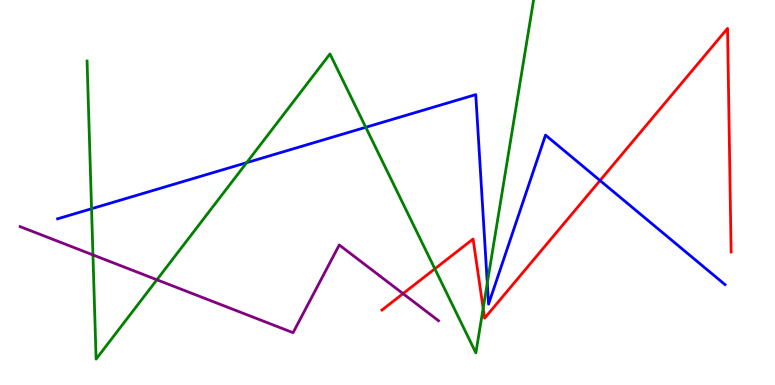[{'lines': ['blue', 'red'], 'intersections': [{'x': 7.74, 'y': 5.31}]}, {'lines': ['green', 'red'], 'intersections': [{'x': 5.61, 'y': 3.02}, {'x': 6.23, 'y': 1.99}]}, {'lines': ['purple', 'red'], 'intersections': [{'x': 5.2, 'y': 2.37}]}, {'lines': ['blue', 'green'], 'intersections': [{'x': 1.18, 'y': 4.58}, {'x': 3.18, 'y': 5.78}, {'x': 4.72, 'y': 6.69}, {'x': 6.29, 'y': 2.65}]}, {'lines': ['blue', 'purple'], 'intersections': []}, {'lines': ['green', 'purple'], 'intersections': [{'x': 1.2, 'y': 3.38}, {'x': 2.02, 'y': 2.73}]}]